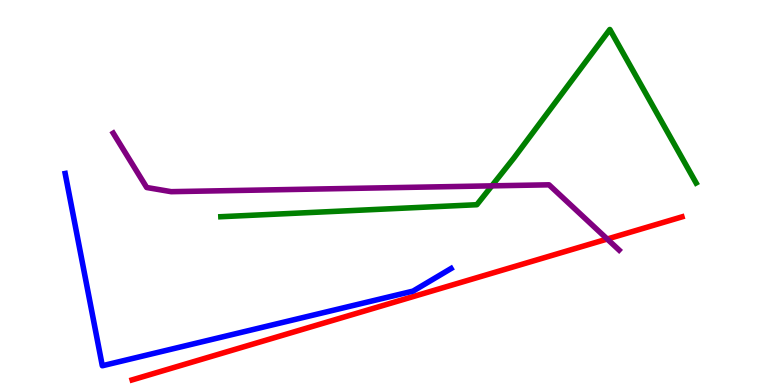[{'lines': ['blue', 'red'], 'intersections': []}, {'lines': ['green', 'red'], 'intersections': []}, {'lines': ['purple', 'red'], 'intersections': [{'x': 7.84, 'y': 3.79}]}, {'lines': ['blue', 'green'], 'intersections': []}, {'lines': ['blue', 'purple'], 'intersections': []}, {'lines': ['green', 'purple'], 'intersections': [{'x': 6.35, 'y': 5.17}]}]